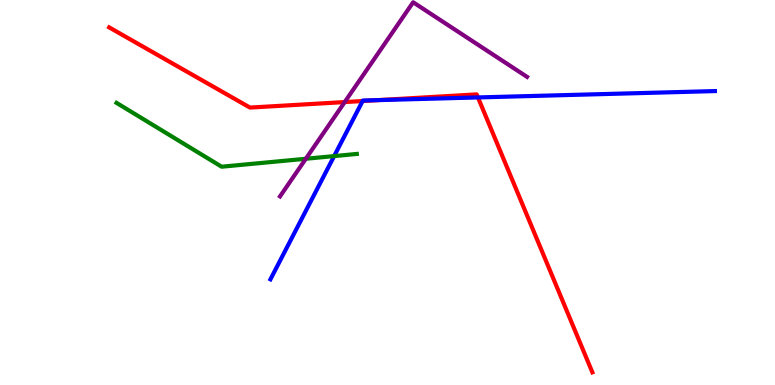[{'lines': ['blue', 'red'], 'intersections': [{'x': 4.68, 'y': 7.38}, {'x': 4.88, 'y': 7.4}, {'x': 6.17, 'y': 7.47}]}, {'lines': ['green', 'red'], 'intersections': []}, {'lines': ['purple', 'red'], 'intersections': [{'x': 4.45, 'y': 7.35}]}, {'lines': ['blue', 'green'], 'intersections': [{'x': 4.31, 'y': 5.95}]}, {'lines': ['blue', 'purple'], 'intersections': []}, {'lines': ['green', 'purple'], 'intersections': [{'x': 3.95, 'y': 5.88}]}]